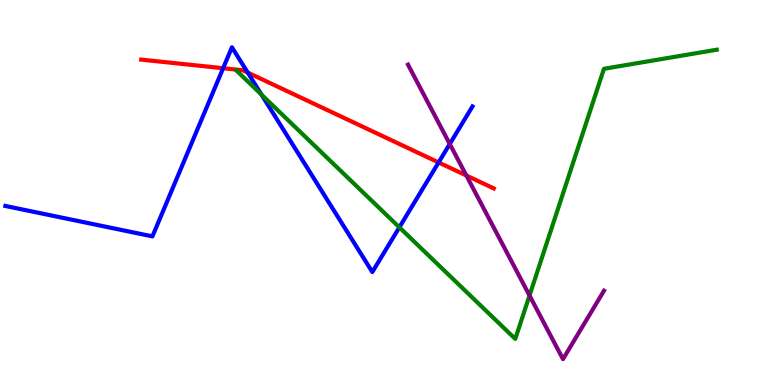[{'lines': ['blue', 'red'], 'intersections': [{'x': 2.88, 'y': 8.23}, {'x': 3.2, 'y': 8.11}, {'x': 5.66, 'y': 5.78}]}, {'lines': ['green', 'red'], 'intersections': []}, {'lines': ['purple', 'red'], 'intersections': [{'x': 6.02, 'y': 5.44}]}, {'lines': ['blue', 'green'], 'intersections': [{'x': 3.37, 'y': 7.54}, {'x': 5.15, 'y': 4.1}]}, {'lines': ['blue', 'purple'], 'intersections': [{'x': 5.8, 'y': 6.26}]}, {'lines': ['green', 'purple'], 'intersections': [{'x': 6.83, 'y': 2.32}]}]